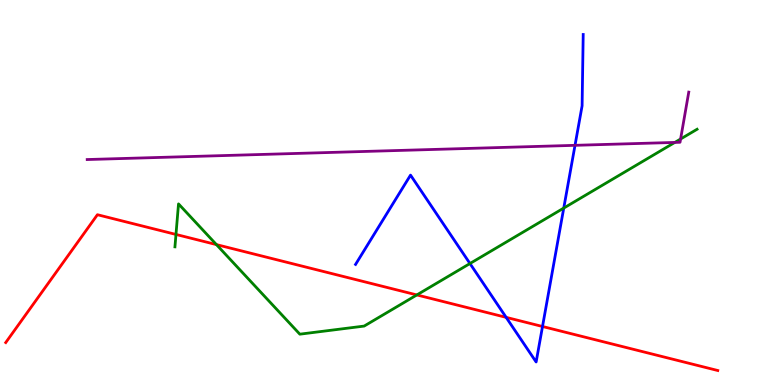[{'lines': ['blue', 'red'], 'intersections': [{'x': 6.53, 'y': 1.76}, {'x': 7.0, 'y': 1.52}]}, {'lines': ['green', 'red'], 'intersections': [{'x': 2.27, 'y': 3.91}, {'x': 2.79, 'y': 3.65}, {'x': 5.38, 'y': 2.34}]}, {'lines': ['purple', 'red'], 'intersections': []}, {'lines': ['blue', 'green'], 'intersections': [{'x': 6.06, 'y': 3.16}, {'x': 7.27, 'y': 4.6}]}, {'lines': ['blue', 'purple'], 'intersections': [{'x': 7.42, 'y': 6.23}]}, {'lines': ['green', 'purple'], 'intersections': [{'x': 8.71, 'y': 6.3}, {'x': 8.78, 'y': 6.39}]}]